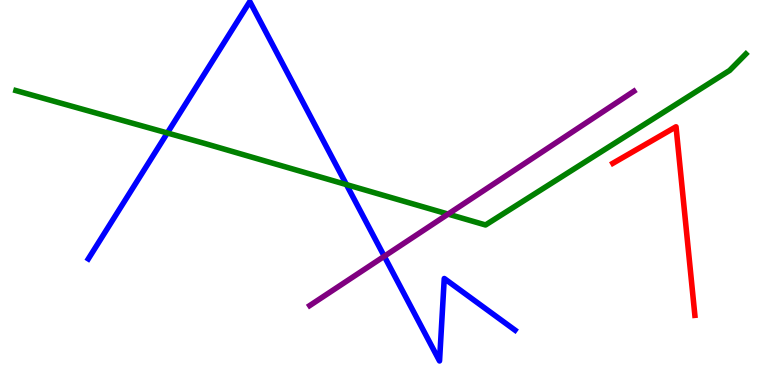[{'lines': ['blue', 'red'], 'intersections': []}, {'lines': ['green', 'red'], 'intersections': []}, {'lines': ['purple', 'red'], 'intersections': []}, {'lines': ['blue', 'green'], 'intersections': [{'x': 2.16, 'y': 6.55}, {'x': 4.47, 'y': 5.21}]}, {'lines': ['blue', 'purple'], 'intersections': [{'x': 4.96, 'y': 3.34}]}, {'lines': ['green', 'purple'], 'intersections': [{'x': 5.78, 'y': 4.44}]}]